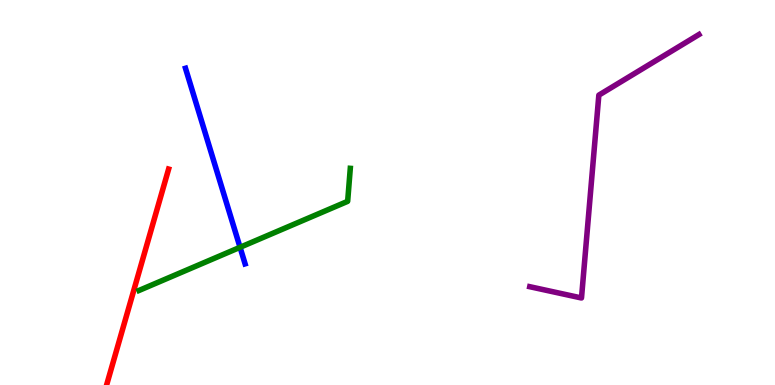[{'lines': ['blue', 'red'], 'intersections': []}, {'lines': ['green', 'red'], 'intersections': []}, {'lines': ['purple', 'red'], 'intersections': []}, {'lines': ['blue', 'green'], 'intersections': [{'x': 3.1, 'y': 3.58}]}, {'lines': ['blue', 'purple'], 'intersections': []}, {'lines': ['green', 'purple'], 'intersections': []}]